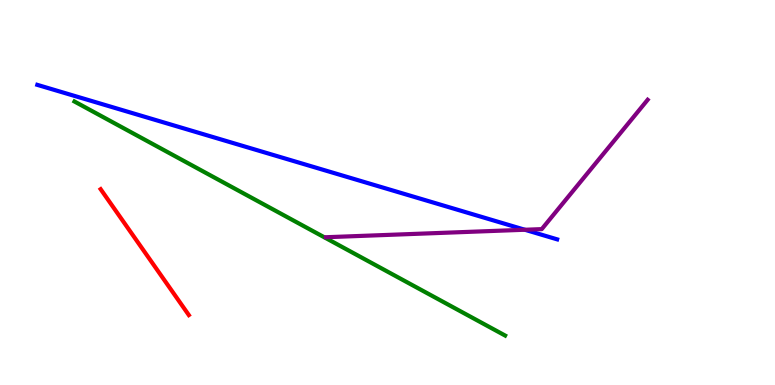[{'lines': ['blue', 'red'], 'intersections': []}, {'lines': ['green', 'red'], 'intersections': []}, {'lines': ['purple', 'red'], 'intersections': []}, {'lines': ['blue', 'green'], 'intersections': []}, {'lines': ['blue', 'purple'], 'intersections': [{'x': 6.77, 'y': 4.03}]}, {'lines': ['green', 'purple'], 'intersections': []}]